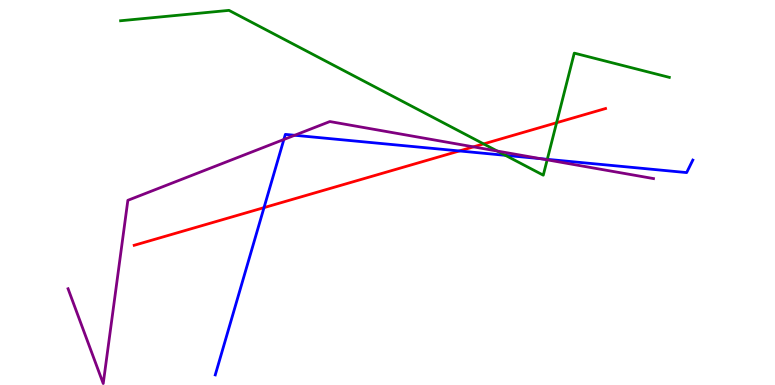[{'lines': ['blue', 'red'], 'intersections': [{'x': 3.41, 'y': 4.61}, {'x': 5.93, 'y': 6.08}]}, {'lines': ['green', 'red'], 'intersections': [{'x': 6.24, 'y': 6.26}, {'x': 7.18, 'y': 6.81}]}, {'lines': ['purple', 'red'], 'intersections': [{'x': 6.11, 'y': 6.19}]}, {'lines': ['blue', 'green'], 'intersections': [{'x': 6.52, 'y': 5.97}, {'x': 7.06, 'y': 5.86}]}, {'lines': ['blue', 'purple'], 'intersections': [{'x': 3.66, 'y': 6.38}, {'x': 3.8, 'y': 6.49}, {'x': 6.98, 'y': 5.88}]}, {'lines': ['green', 'purple'], 'intersections': [{'x': 6.42, 'y': 6.08}, {'x': 7.06, 'y': 5.85}]}]